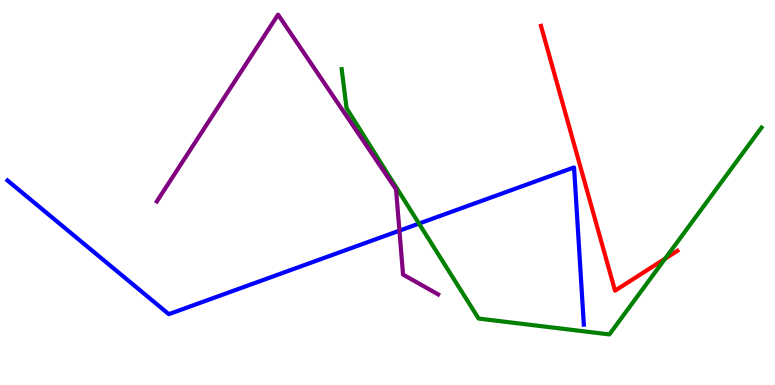[{'lines': ['blue', 'red'], 'intersections': []}, {'lines': ['green', 'red'], 'intersections': [{'x': 8.58, 'y': 3.28}]}, {'lines': ['purple', 'red'], 'intersections': []}, {'lines': ['blue', 'green'], 'intersections': [{'x': 5.41, 'y': 4.19}]}, {'lines': ['blue', 'purple'], 'intersections': [{'x': 5.15, 'y': 4.01}]}, {'lines': ['green', 'purple'], 'intersections': []}]